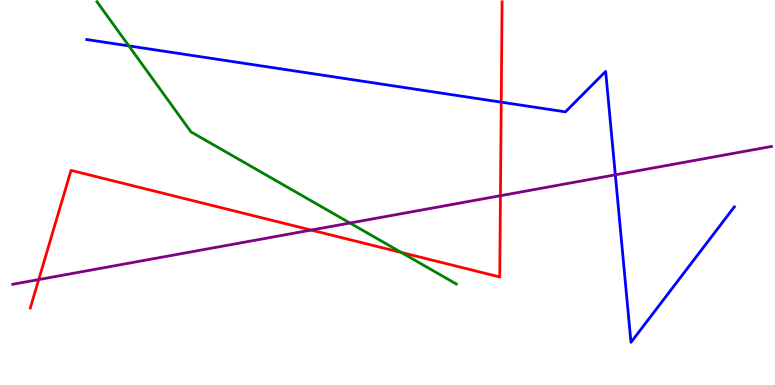[{'lines': ['blue', 'red'], 'intersections': [{'x': 6.47, 'y': 7.35}]}, {'lines': ['green', 'red'], 'intersections': [{'x': 5.18, 'y': 3.44}]}, {'lines': ['purple', 'red'], 'intersections': [{'x': 0.5, 'y': 2.74}, {'x': 4.02, 'y': 4.02}, {'x': 6.46, 'y': 4.92}]}, {'lines': ['blue', 'green'], 'intersections': [{'x': 1.66, 'y': 8.81}]}, {'lines': ['blue', 'purple'], 'intersections': [{'x': 7.94, 'y': 5.46}]}, {'lines': ['green', 'purple'], 'intersections': [{'x': 4.52, 'y': 4.21}]}]